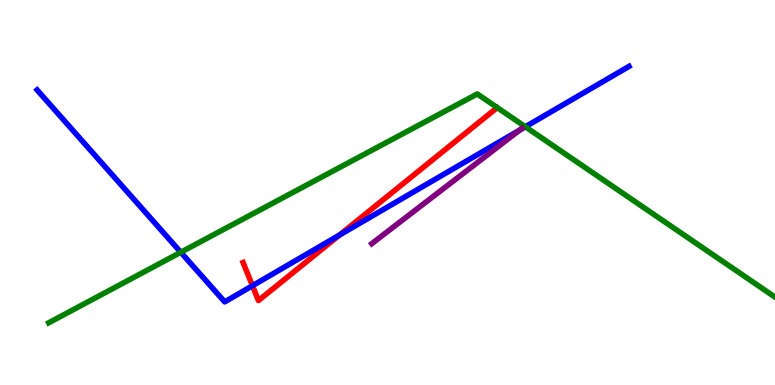[{'lines': ['blue', 'red'], 'intersections': [{'x': 3.26, 'y': 2.58}, {'x': 4.38, 'y': 3.9}]}, {'lines': ['green', 'red'], 'intersections': []}, {'lines': ['purple', 'red'], 'intersections': []}, {'lines': ['blue', 'green'], 'intersections': [{'x': 2.33, 'y': 3.45}, {'x': 6.78, 'y': 6.71}]}, {'lines': ['blue', 'purple'], 'intersections': [{'x': 6.71, 'y': 6.62}]}, {'lines': ['green', 'purple'], 'intersections': []}]